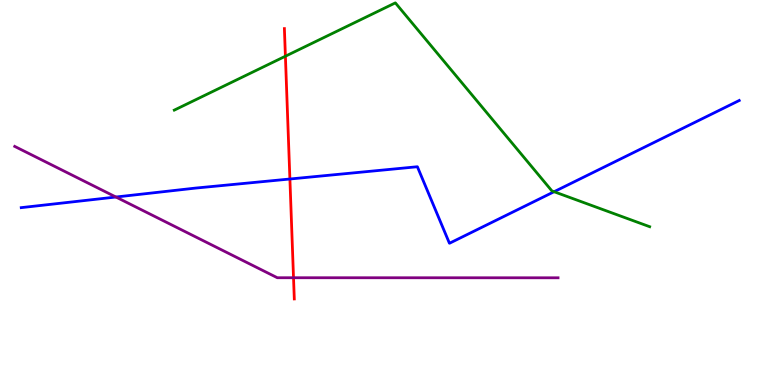[{'lines': ['blue', 'red'], 'intersections': [{'x': 3.74, 'y': 5.35}]}, {'lines': ['green', 'red'], 'intersections': [{'x': 3.68, 'y': 8.54}]}, {'lines': ['purple', 'red'], 'intersections': [{'x': 3.79, 'y': 2.79}]}, {'lines': ['blue', 'green'], 'intersections': [{'x': 7.15, 'y': 5.02}]}, {'lines': ['blue', 'purple'], 'intersections': [{'x': 1.5, 'y': 4.88}]}, {'lines': ['green', 'purple'], 'intersections': []}]